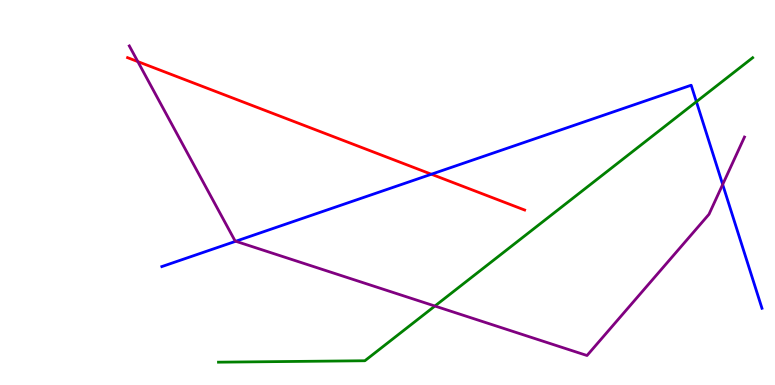[{'lines': ['blue', 'red'], 'intersections': [{'x': 5.57, 'y': 5.47}]}, {'lines': ['green', 'red'], 'intersections': []}, {'lines': ['purple', 'red'], 'intersections': [{'x': 1.78, 'y': 8.4}]}, {'lines': ['blue', 'green'], 'intersections': [{'x': 8.99, 'y': 7.36}]}, {'lines': ['blue', 'purple'], 'intersections': [{'x': 3.04, 'y': 3.73}, {'x': 9.32, 'y': 5.21}]}, {'lines': ['green', 'purple'], 'intersections': [{'x': 5.61, 'y': 2.05}]}]